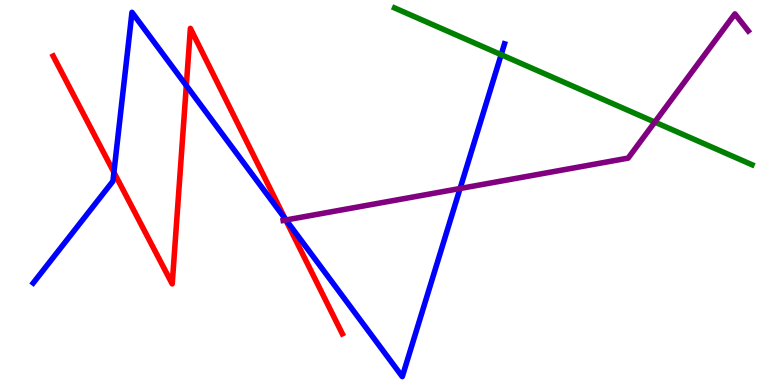[{'lines': ['blue', 'red'], 'intersections': [{'x': 1.47, 'y': 5.52}, {'x': 2.4, 'y': 7.78}, {'x': 3.68, 'y': 4.32}]}, {'lines': ['green', 'red'], 'intersections': []}, {'lines': ['purple', 'red'], 'intersections': [{'x': 3.69, 'y': 4.28}]}, {'lines': ['blue', 'green'], 'intersections': [{'x': 6.47, 'y': 8.58}]}, {'lines': ['blue', 'purple'], 'intersections': [{'x': 3.69, 'y': 4.29}, {'x': 5.94, 'y': 5.1}]}, {'lines': ['green', 'purple'], 'intersections': [{'x': 8.45, 'y': 6.83}]}]